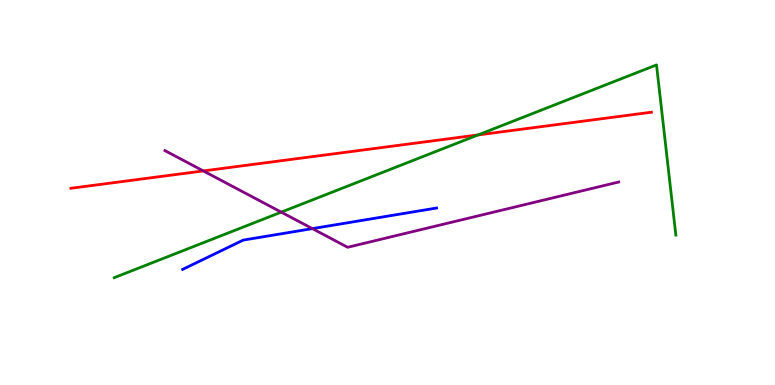[{'lines': ['blue', 'red'], 'intersections': []}, {'lines': ['green', 'red'], 'intersections': [{'x': 6.17, 'y': 6.5}]}, {'lines': ['purple', 'red'], 'intersections': [{'x': 2.62, 'y': 5.56}]}, {'lines': ['blue', 'green'], 'intersections': []}, {'lines': ['blue', 'purple'], 'intersections': [{'x': 4.03, 'y': 4.06}]}, {'lines': ['green', 'purple'], 'intersections': [{'x': 3.63, 'y': 4.49}]}]